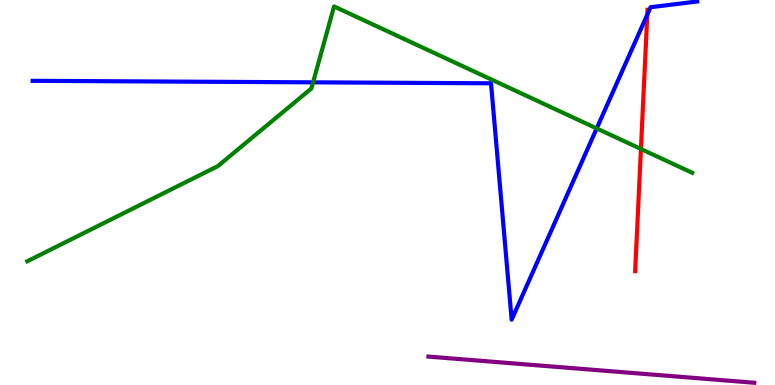[{'lines': ['blue', 'red'], 'intersections': [{'x': 8.35, 'y': 9.62}]}, {'lines': ['green', 'red'], 'intersections': [{'x': 8.27, 'y': 6.13}]}, {'lines': ['purple', 'red'], 'intersections': []}, {'lines': ['blue', 'green'], 'intersections': [{'x': 4.04, 'y': 7.86}, {'x': 7.7, 'y': 6.66}]}, {'lines': ['blue', 'purple'], 'intersections': []}, {'lines': ['green', 'purple'], 'intersections': []}]